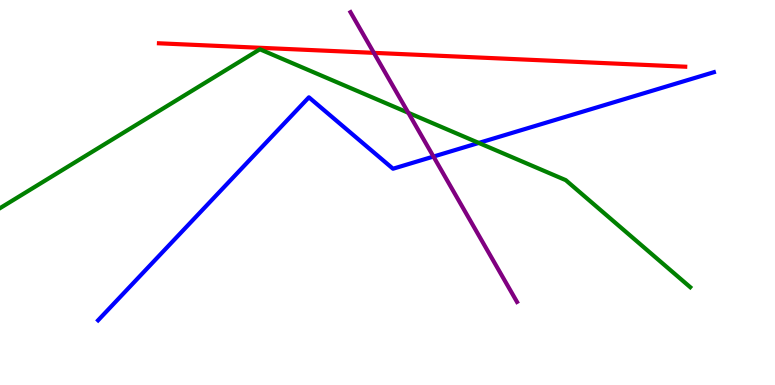[{'lines': ['blue', 'red'], 'intersections': []}, {'lines': ['green', 'red'], 'intersections': []}, {'lines': ['purple', 'red'], 'intersections': [{'x': 4.82, 'y': 8.63}]}, {'lines': ['blue', 'green'], 'intersections': [{'x': 6.18, 'y': 6.29}]}, {'lines': ['blue', 'purple'], 'intersections': [{'x': 5.59, 'y': 5.93}]}, {'lines': ['green', 'purple'], 'intersections': [{'x': 5.27, 'y': 7.07}]}]